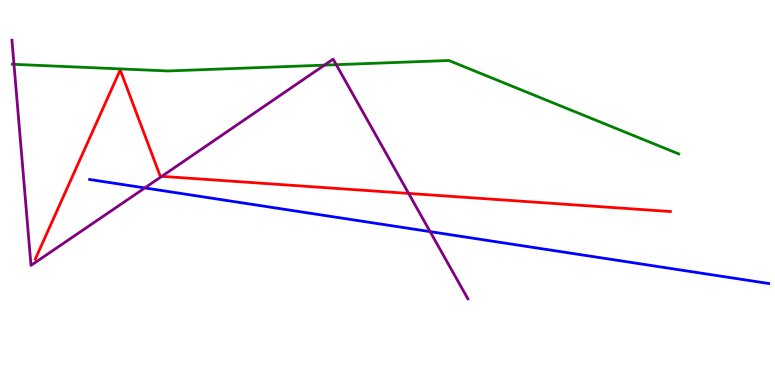[{'lines': ['blue', 'red'], 'intersections': []}, {'lines': ['green', 'red'], 'intersections': []}, {'lines': ['purple', 'red'], 'intersections': [{'x': 2.09, 'y': 5.42}, {'x': 5.27, 'y': 4.98}]}, {'lines': ['blue', 'green'], 'intersections': []}, {'lines': ['blue', 'purple'], 'intersections': [{'x': 1.87, 'y': 5.12}, {'x': 5.55, 'y': 3.98}]}, {'lines': ['green', 'purple'], 'intersections': [{'x': 0.18, 'y': 8.33}, {'x': 4.19, 'y': 8.31}, {'x': 4.34, 'y': 8.32}]}]